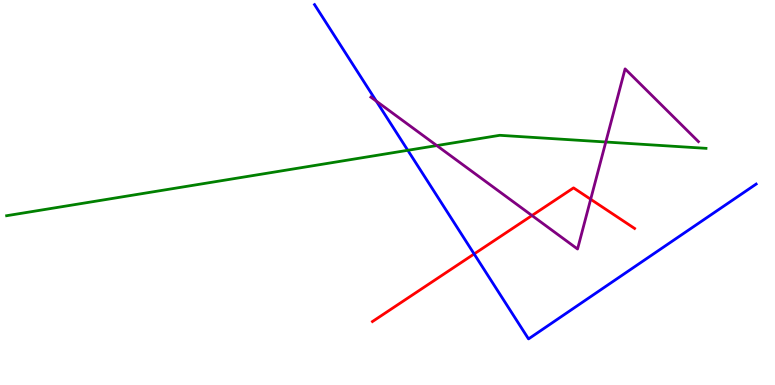[{'lines': ['blue', 'red'], 'intersections': [{'x': 6.12, 'y': 3.4}]}, {'lines': ['green', 'red'], 'intersections': []}, {'lines': ['purple', 'red'], 'intersections': [{'x': 6.86, 'y': 4.4}, {'x': 7.62, 'y': 4.82}]}, {'lines': ['blue', 'green'], 'intersections': [{'x': 5.26, 'y': 6.1}]}, {'lines': ['blue', 'purple'], 'intersections': [{'x': 4.86, 'y': 7.37}]}, {'lines': ['green', 'purple'], 'intersections': [{'x': 5.64, 'y': 6.22}, {'x': 7.82, 'y': 6.31}]}]